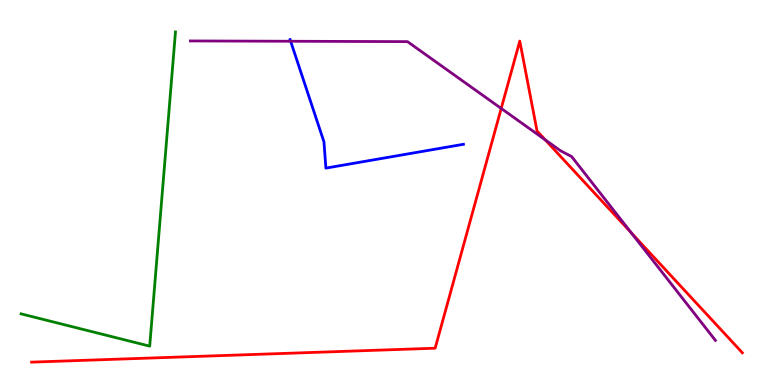[{'lines': ['blue', 'red'], 'intersections': []}, {'lines': ['green', 'red'], 'intersections': []}, {'lines': ['purple', 'red'], 'intersections': [{'x': 6.47, 'y': 7.18}, {'x': 7.03, 'y': 6.37}, {'x': 8.14, 'y': 3.96}]}, {'lines': ['blue', 'green'], 'intersections': []}, {'lines': ['blue', 'purple'], 'intersections': [{'x': 3.75, 'y': 8.93}]}, {'lines': ['green', 'purple'], 'intersections': []}]